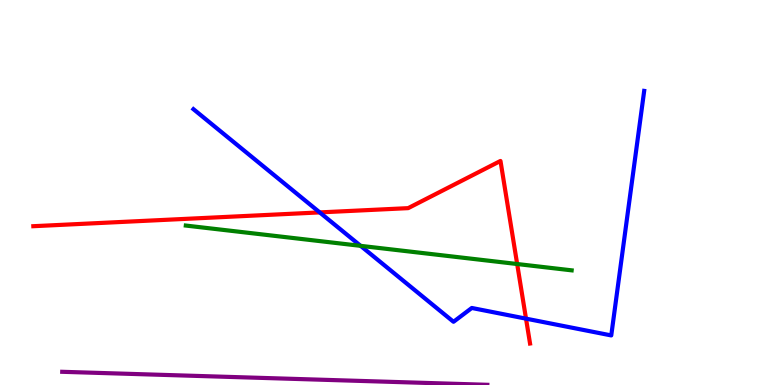[{'lines': ['blue', 'red'], 'intersections': [{'x': 4.13, 'y': 4.48}, {'x': 6.79, 'y': 1.72}]}, {'lines': ['green', 'red'], 'intersections': [{'x': 6.67, 'y': 3.14}]}, {'lines': ['purple', 'red'], 'intersections': []}, {'lines': ['blue', 'green'], 'intersections': [{'x': 4.65, 'y': 3.61}]}, {'lines': ['blue', 'purple'], 'intersections': []}, {'lines': ['green', 'purple'], 'intersections': []}]